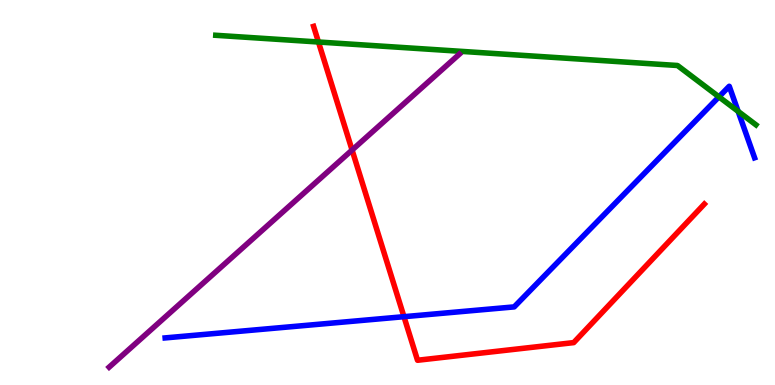[{'lines': ['blue', 'red'], 'intersections': [{'x': 5.21, 'y': 1.77}]}, {'lines': ['green', 'red'], 'intersections': [{'x': 4.11, 'y': 8.91}]}, {'lines': ['purple', 'red'], 'intersections': [{'x': 4.54, 'y': 6.1}]}, {'lines': ['blue', 'green'], 'intersections': [{'x': 9.28, 'y': 7.48}, {'x': 9.52, 'y': 7.11}]}, {'lines': ['blue', 'purple'], 'intersections': []}, {'lines': ['green', 'purple'], 'intersections': []}]